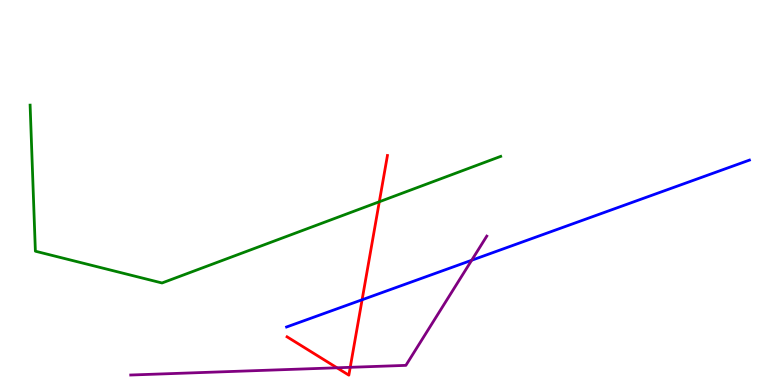[{'lines': ['blue', 'red'], 'intersections': [{'x': 4.67, 'y': 2.21}]}, {'lines': ['green', 'red'], 'intersections': [{'x': 4.89, 'y': 4.76}]}, {'lines': ['purple', 'red'], 'intersections': [{'x': 4.35, 'y': 0.447}, {'x': 4.52, 'y': 0.459}]}, {'lines': ['blue', 'green'], 'intersections': []}, {'lines': ['blue', 'purple'], 'intersections': [{'x': 6.09, 'y': 3.24}]}, {'lines': ['green', 'purple'], 'intersections': []}]